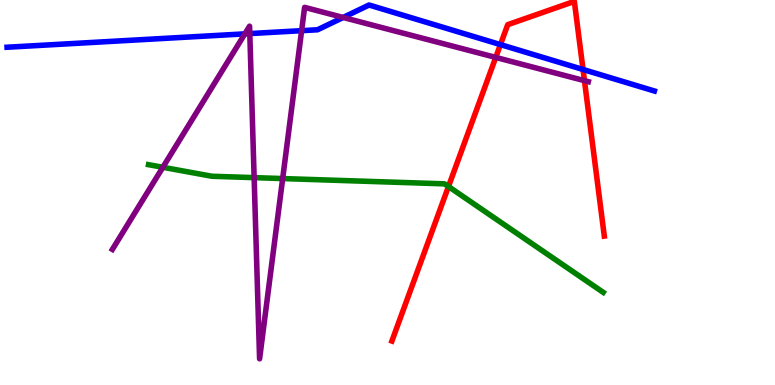[{'lines': ['blue', 'red'], 'intersections': [{'x': 6.46, 'y': 8.84}, {'x': 7.52, 'y': 8.2}]}, {'lines': ['green', 'red'], 'intersections': [{'x': 5.79, 'y': 5.15}]}, {'lines': ['purple', 'red'], 'intersections': [{'x': 6.4, 'y': 8.51}, {'x': 7.54, 'y': 7.91}]}, {'lines': ['blue', 'green'], 'intersections': []}, {'lines': ['blue', 'purple'], 'intersections': [{'x': 3.16, 'y': 9.12}, {'x': 3.22, 'y': 9.13}, {'x': 3.89, 'y': 9.2}, {'x': 4.43, 'y': 9.55}]}, {'lines': ['green', 'purple'], 'intersections': [{'x': 2.1, 'y': 5.65}, {'x': 3.28, 'y': 5.39}, {'x': 3.65, 'y': 5.36}]}]